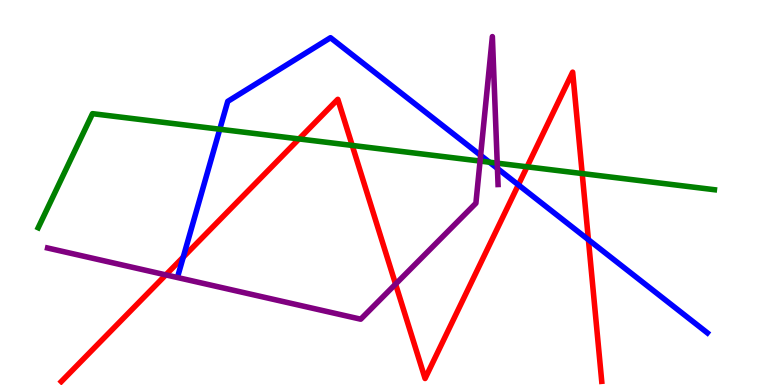[{'lines': ['blue', 'red'], 'intersections': [{'x': 2.36, 'y': 3.32}, {'x': 6.69, 'y': 5.2}, {'x': 7.59, 'y': 3.77}]}, {'lines': ['green', 'red'], 'intersections': [{'x': 3.86, 'y': 6.39}, {'x': 4.54, 'y': 6.22}, {'x': 6.8, 'y': 5.67}, {'x': 7.51, 'y': 5.49}]}, {'lines': ['purple', 'red'], 'intersections': [{'x': 2.14, 'y': 2.86}, {'x': 5.1, 'y': 2.62}]}, {'lines': ['blue', 'green'], 'intersections': [{'x': 2.84, 'y': 6.64}, {'x': 6.32, 'y': 5.79}]}, {'lines': ['blue', 'purple'], 'intersections': [{'x': 6.2, 'y': 5.97}, {'x': 6.42, 'y': 5.62}]}, {'lines': ['green', 'purple'], 'intersections': [{'x': 6.19, 'y': 5.82}, {'x': 6.42, 'y': 5.76}]}]